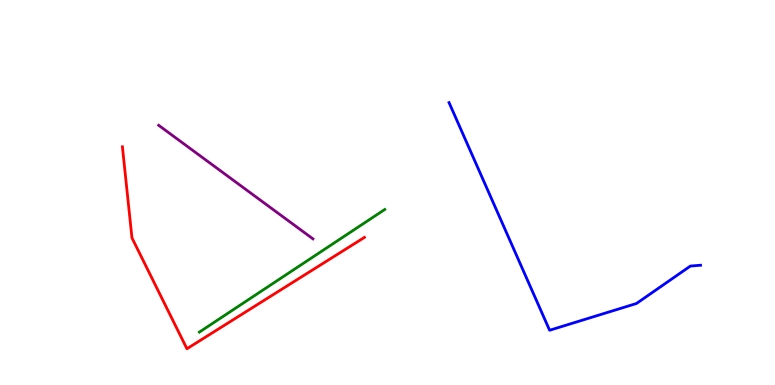[{'lines': ['blue', 'red'], 'intersections': []}, {'lines': ['green', 'red'], 'intersections': []}, {'lines': ['purple', 'red'], 'intersections': []}, {'lines': ['blue', 'green'], 'intersections': []}, {'lines': ['blue', 'purple'], 'intersections': []}, {'lines': ['green', 'purple'], 'intersections': []}]